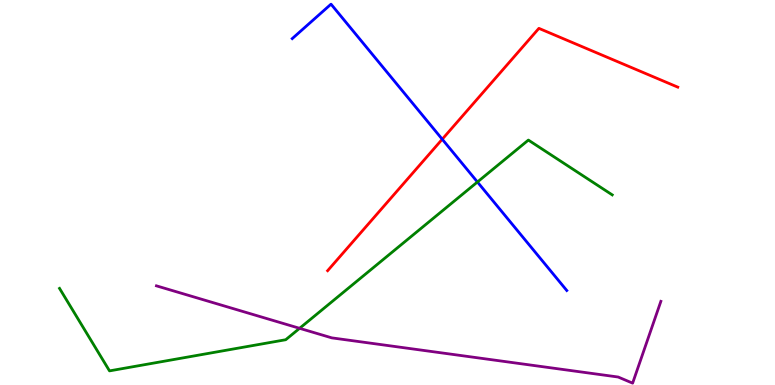[{'lines': ['blue', 'red'], 'intersections': [{'x': 5.71, 'y': 6.38}]}, {'lines': ['green', 'red'], 'intersections': []}, {'lines': ['purple', 'red'], 'intersections': []}, {'lines': ['blue', 'green'], 'intersections': [{'x': 6.16, 'y': 5.27}]}, {'lines': ['blue', 'purple'], 'intersections': []}, {'lines': ['green', 'purple'], 'intersections': [{'x': 3.87, 'y': 1.47}]}]